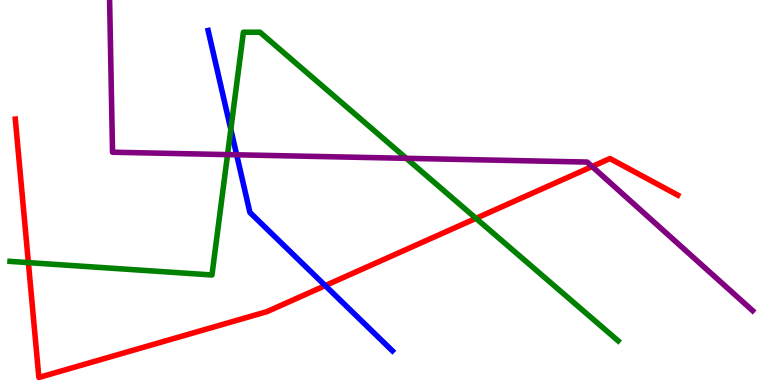[{'lines': ['blue', 'red'], 'intersections': [{'x': 4.2, 'y': 2.58}]}, {'lines': ['green', 'red'], 'intersections': [{'x': 0.366, 'y': 3.18}, {'x': 6.14, 'y': 4.33}]}, {'lines': ['purple', 'red'], 'intersections': [{'x': 7.64, 'y': 5.67}]}, {'lines': ['blue', 'green'], 'intersections': [{'x': 2.98, 'y': 6.64}]}, {'lines': ['blue', 'purple'], 'intersections': [{'x': 3.05, 'y': 5.98}]}, {'lines': ['green', 'purple'], 'intersections': [{'x': 2.94, 'y': 5.98}, {'x': 5.24, 'y': 5.89}]}]